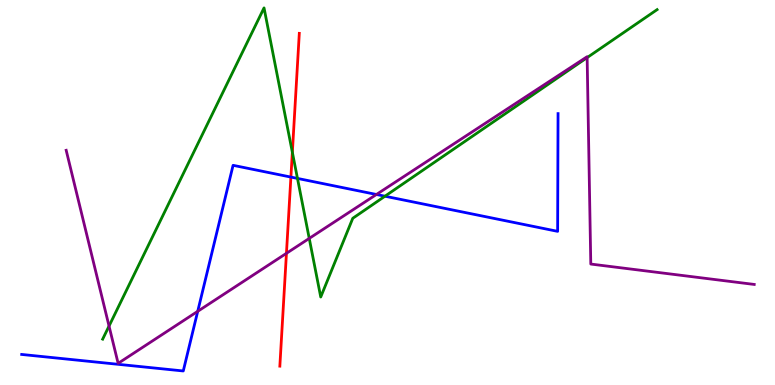[{'lines': ['blue', 'red'], 'intersections': [{'x': 3.75, 'y': 5.4}]}, {'lines': ['green', 'red'], 'intersections': [{'x': 3.77, 'y': 6.04}]}, {'lines': ['purple', 'red'], 'intersections': [{'x': 3.7, 'y': 3.42}]}, {'lines': ['blue', 'green'], 'intersections': [{'x': 3.84, 'y': 5.37}, {'x': 4.97, 'y': 4.9}]}, {'lines': ['blue', 'purple'], 'intersections': [{'x': 2.55, 'y': 1.91}, {'x': 4.86, 'y': 4.95}]}, {'lines': ['green', 'purple'], 'intersections': [{'x': 1.41, 'y': 1.53}, {'x': 3.99, 'y': 3.81}, {'x': 7.58, 'y': 8.5}]}]